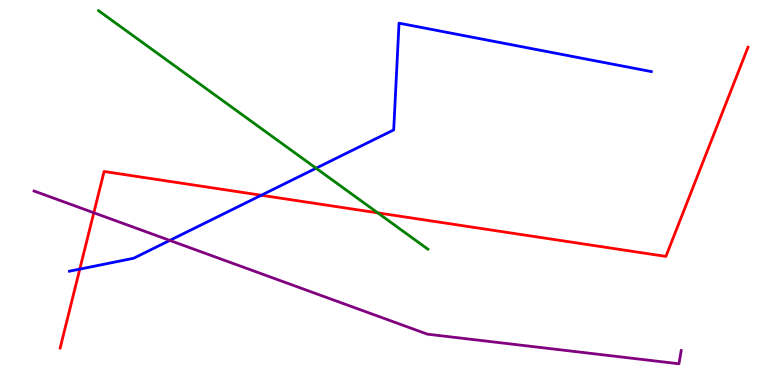[{'lines': ['blue', 'red'], 'intersections': [{'x': 1.03, 'y': 3.01}, {'x': 3.37, 'y': 4.93}]}, {'lines': ['green', 'red'], 'intersections': [{'x': 4.87, 'y': 4.47}]}, {'lines': ['purple', 'red'], 'intersections': [{'x': 1.21, 'y': 4.47}]}, {'lines': ['blue', 'green'], 'intersections': [{'x': 4.08, 'y': 5.63}]}, {'lines': ['blue', 'purple'], 'intersections': [{'x': 2.19, 'y': 3.76}]}, {'lines': ['green', 'purple'], 'intersections': []}]